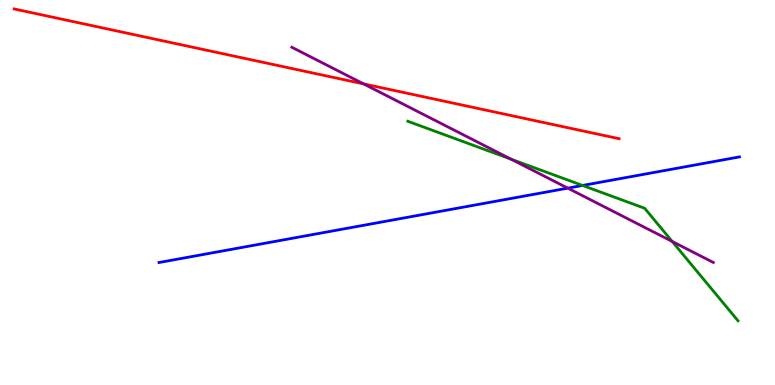[{'lines': ['blue', 'red'], 'intersections': []}, {'lines': ['green', 'red'], 'intersections': []}, {'lines': ['purple', 'red'], 'intersections': [{'x': 4.69, 'y': 7.82}]}, {'lines': ['blue', 'green'], 'intersections': [{'x': 7.52, 'y': 5.18}]}, {'lines': ['blue', 'purple'], 'intersections': [{'x': 7.33, 'y': 5.11}]}, {'lines': ['green', 'purple'], 'intersections': [{'x': 6.59, 'y': 5.87}, {'x': 8.67, 'y': 3.73}]}]